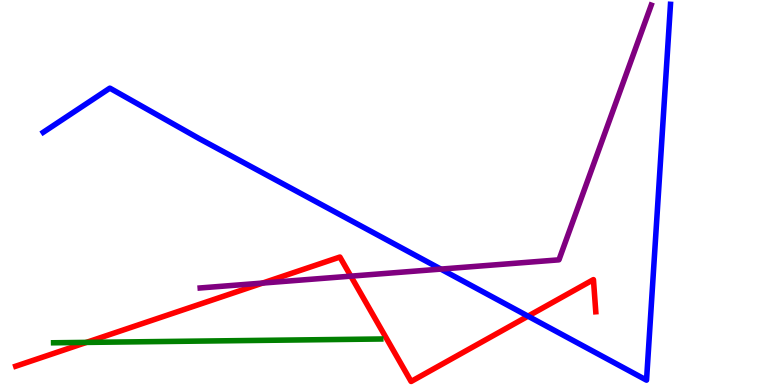[{'lines': ['blue', 'red'], 'intersections': [{'x': 6.81, 'y': 1.79}]}, {'lines': ['green', 'red'], 'intersections': [{'x': 1.12, 'y': 1.11}]}, {'lines': ['purple', 'red'], 'intersections': [{'x': 3.39, 'y': 2.65}, {'x': 4.53, 'y': 2.83}]}, {'lines': ['blue', 'green'], 'intersections': []}, {'lines': ['blue', 'purple'], 'intersections': [{'x': 5.69, 'y': 3.01}]}, {'lines': ['green', 'purple'], 'intersections': []}]